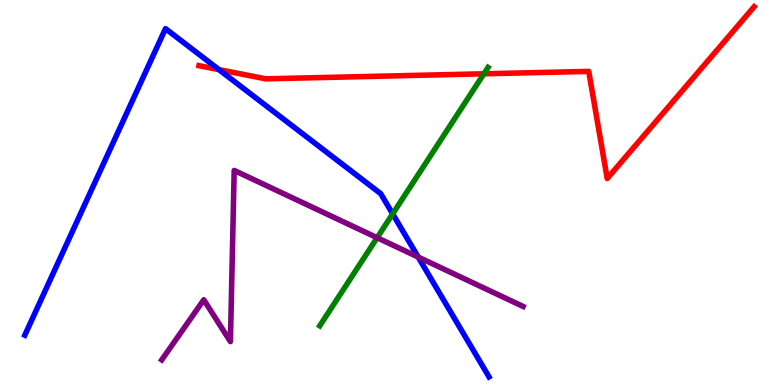[{'lines': ['blue', 'red'], 'intersections': [{'x': 2.82, 'y': 8.19}]}, {'lines': ['green', 'red'], 'intersections': [{'x': 6.24, 'y': 8.08}]}, {'lines': ['purple', 'red'], 'intersections': []}, {'lines': ['blue', 'green'], 'intersections': [{'x': 5.07, 'y': 4.44}]}, {'lines': ['blue', 'purple'], 'intersections': [{'x': 5.4, 'y': 3.32}]}, {'lines': ['green', 'purple'], 'intersections': [{'x': 4.87, 'y': 3.83}]}]